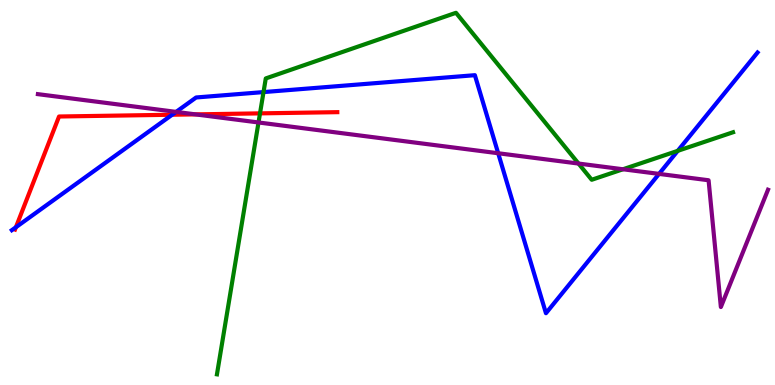[{'lines': ['blue', 'red'], 'intersections': [{'x': 0.205, 'y': 4.1}, {'x': 2.22, 'y': 7.02}]}, {'lines': ['green', 'red'], 'intersections': [{'x': 3.35, 'y': 7.06}]}, {'lines': ['purple', 'red'], 'intersections': [{'x': 2.52, 'y': 7.03}]}, {'lines': ['blue', 'green'], 'intersections': [{'x': 3.4, 'y': 7.61}, {'x': 8.74, 'y': 6.08}]}, {'lines': ['blue', 'purple'], 'intersections': [{'x': 2.27, 'y': 7.09}, {'x': 6.43, 'y': 6.02}, {'x': 8.5, 'y': 5.48}]}, {'lines': ['green', 'purple'], 'intersections': [{'x': 3.34, 'y': 6.82}, {'x': 7.46, 'y': 5.75}, {'x': 8.04, 'y': 5.6}]}]